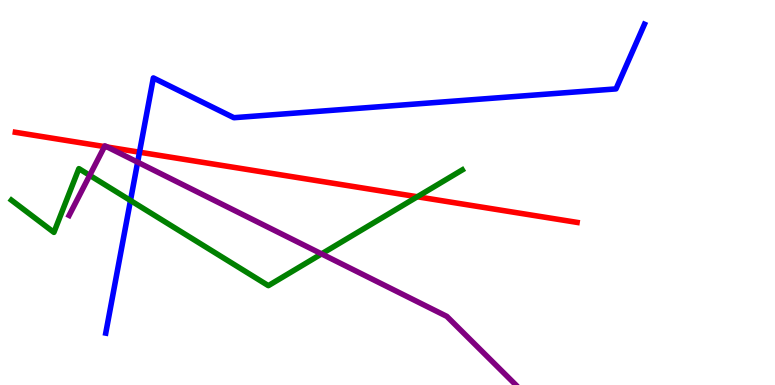[{'lines': ['blue', 'red'], 'intersections': [{'x': 1.8, 'y': 6.05}]}, {'lines': ['green', 'red'], 'intersections': [{'x': 5.38, 'y': 4.89}]}, {'lines': ['purple', 'red'], 'intersections': [{'x': 1.35, 'y': 6.19}, {'x': 1.38, 'y': 6.18}]}, {'lines': ['blue', 'green'], 'intersections': [{'x': 1.68, 'y': 4.79}]}, {'lines': ['blue', 'purple'], 'intersections': [{'x': 1.78, 'y': 5.79}]}, {'lines': ['green', 'purple'], 'intersections': [{'x': 1.16, 'y': 5.45}, {'x': 4.15, 'y': 3.41}]}]